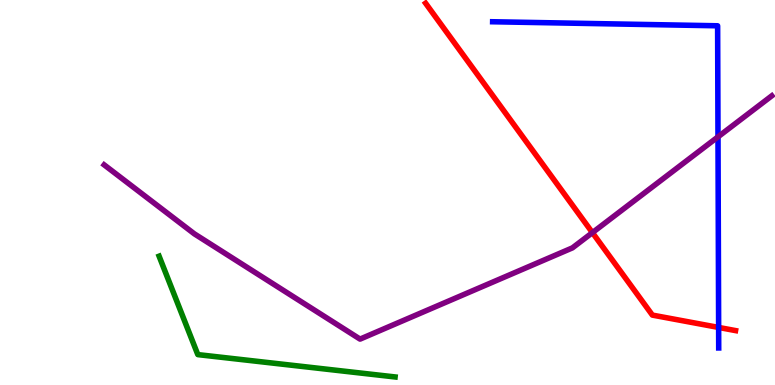[{'lines': ['blue', 'red'], 'intersections': [{'x': 9.27, 'y': 1.49}]}, {'lines': ['green', 'red'], 'intersections': []}, {'lines': ['purple', 'red'], 'intersections': [{'x': 7.64, 'y': 3.96}]}, {'lines': ['blue', 'green'], 'intersections': []}, {'lines': ['blue', 'purple'], 'intersections': [{'x': 9.26, 'y': 6.45}]}, {'lines': ['green', 'purple'], 'intersections': []}]